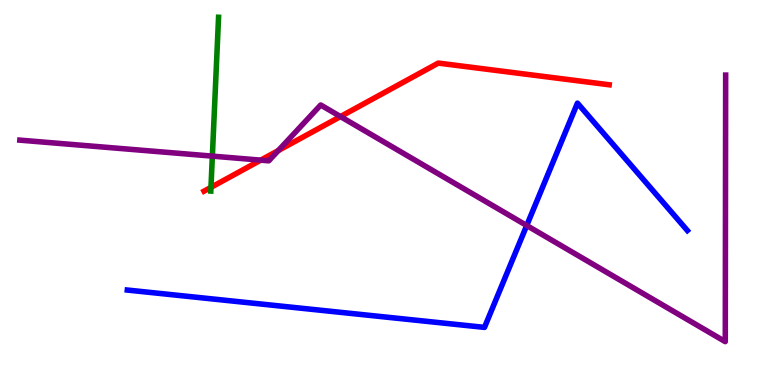[{'lines': ['blue', 'red'], 'intersections': []}, {'lines': ['green', 'red'], 'intersections': [{'x': 2.72, 'y': 5.13}]}, {'lines': ['purple', 'red'], 'intersections': [{'x': 3.36, 'y': 5.84}, {'x': 3.59, 'y': 6.09}, {'x': 4.39, 'y': 6.97}]}, {'lines': ['blue', 'green'], 'intersections': []}, {'lines': ['blue', 'purple'], 'intersections': [{'x': 6.8, 'y': 4.14}]}, {'lines': ['green', 'purple'], 'intersections': [{'x': 2.74, 'y': 5.94}]}]